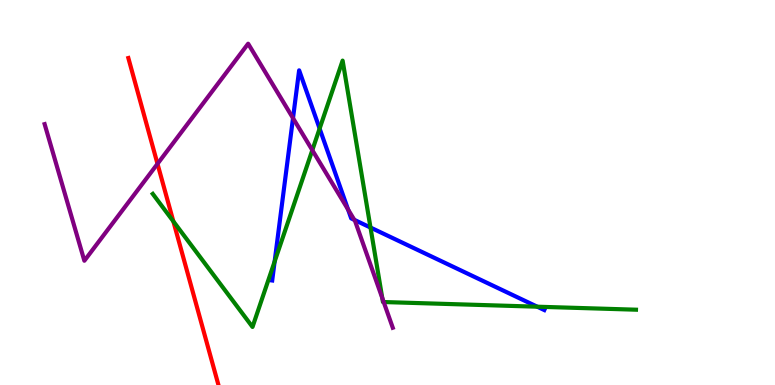[{'lines': ['blue', 'red'], 'intersections': []}, {'lines': ['green', 'red'], 'intersections': [{'x': 2.24, 'y': 4.25}]}, {'lines': ['purple', 'red'], 'intersections': [{'x': 2.03, 'y': 5.74}]}, {'lines': ['blue', 'green'], 'intersections': [{'x': 3.54, 'y': 3.21}, {'x': 4.12, 'y': 6.66}, {'x': 4.78, 'y': 4.09}, {'x': 6.93, 'y': 2.03}]}, {'lines': ['blue', 'purple'], 'intersections': [{'x': 3.78, 'y': 6.93}, {'x': 4.49, 'y': 4.56}, {'x': 4.57, 'y': 4.29}]}, {'lines': ['green', 'purple'], 'intersections': [{'x': 4.03, 'y': 6.1}, {'x': 4.93, 'y': 2.26}, {'x': 4.95, 'y': 2.15}]}]